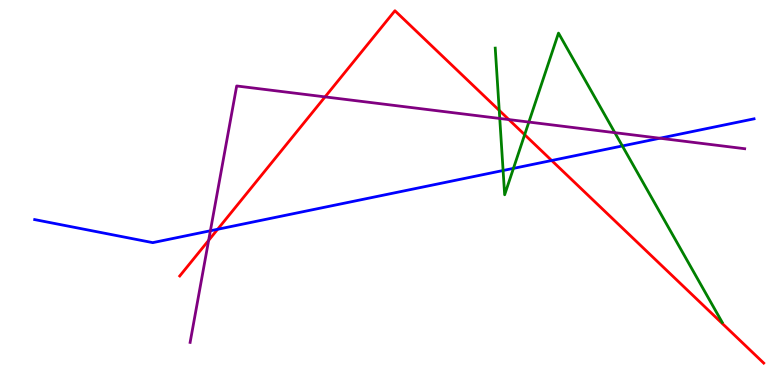[{'lines': ['blue', 'red'], 'intersections': [{'x': 2.81, 'y': 4.04}, {'x': 7.12, 'y': 5.83}]}, {'lines': ['green', 'red'], 'intersections': [{'x': 6.44, 'y': 7.13}, {'x': 6.77, 'y': 6.5}]}, {'lines': ['purple', 'red'], 'intersections': [{'x': 2.69, 'y': 3.76}, {'x': 4.19, 'y': 7.48}, {'x': 6.57, 'y': 6.89}]}, {'lines': ['blue', 'green'], 'intersections': [{'x': 6.49, 'y': 5.57}, {'x': 6.63, 'y': 5.63}, {'x': 8.03, 'y': 6.21}]}, {'lines': ['blue', 'purple'], 'intersections': [{'x': 2.71, 'y': 4.01}, {'x': 8.51, 'y': 6.41}]}, {'lines': ['green', 'purple'], 'intersections': [{'x': 6.45, 'y': 6.92}, {'x': 6.82, 'y': 6.83}, {'x': 7.93, 'y': 6.55}]}]